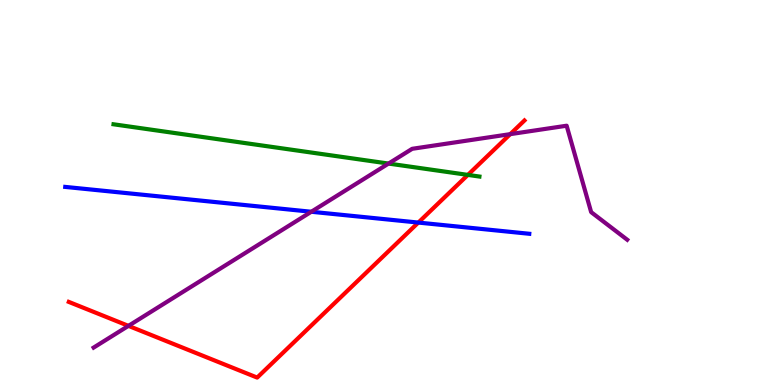[{'lines': ['blue', 'red'], 'intersections': [{'x': 5.4, 'y': 4.22}]}, {'lines': ['green', 'red'], 'intersections': [{'x': 6.04, 'y': 5.46}]}, {'lines': ['purple', 'red'], 'intersections': [{'x': 1.66, 'y': 1.54}, {'x': 6.58, 'y': 6.52}]}, {'lines': ['blue', 'green'], 'intersections': []}, {'lines': ['blue', 'purple'], 'intersections': [{'x': 4.02, 'y': 4.5}]}, {'lines': ['green', 'purple'], 'intersections': [{'x': 5.01, 'y': 5.75}]}]